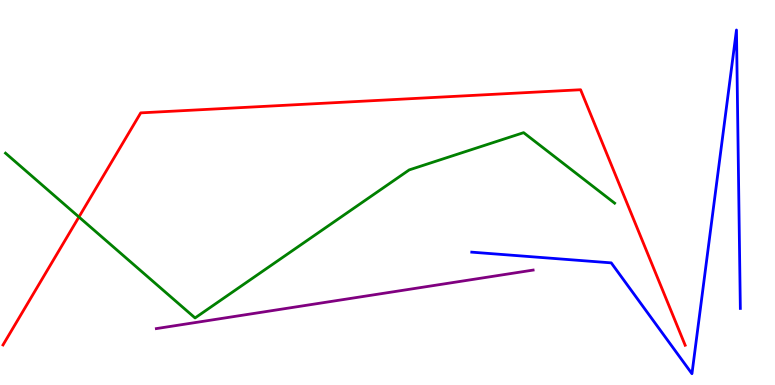[{'lines': ['blue', 'red'], 'intersections': []}, {'lines': ['green', 'red'], 'intersections': [{'x': 1.02, 'y': 4.36}]}, {'lines': ['purple', 'red'], 'intersections': []}, {'lines': ['blue', 'green'], 'intersections': []}, {'lines': ['blue', 'purple'], 'intersections': []}, {'lines': ['green', 'purple'], 'intersections': []}]